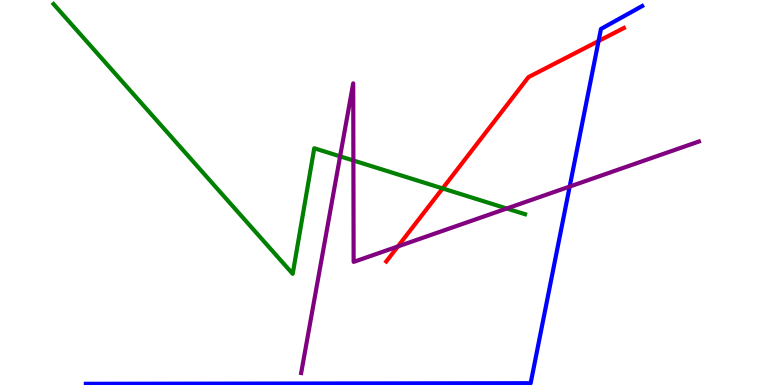[{'lines': ['blue', 'red'], 'intersections': [{'x': 7.72, 'y': 8.93}]}, {'lines': ['green', 'red'], 'intersections': [{'x': 5.71, 'y': 5.11}]}, {'lines': ['purple', 'red'], 'intersections': [{'x': 5.13, 'y': 3.6}]}, {'lines': ['blue', 'green'], 'intersections': []}, {'lines': ['blue', 'purple'], 'intersections': [{'x': 7.35, 'y': 5.15}]}, {'lines': ['green', 'purple'], 'intersections': [{'x': 4.39, 'y': 5.94}, {'x': 4.56, 'y': 5.83}, {'x': 6.54, 'y': 4.58}]}]